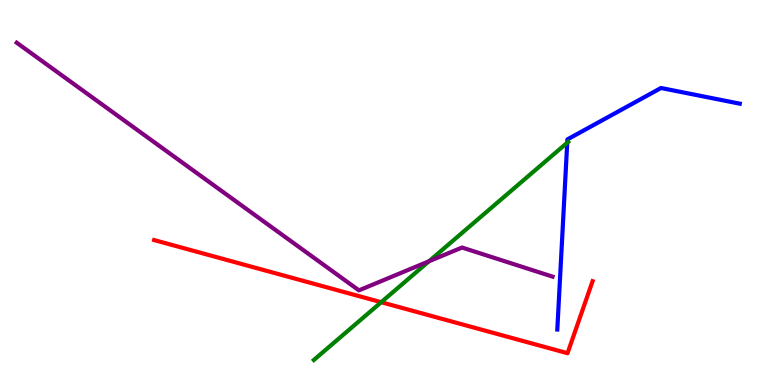[{'lines': ['blue', 'red'], 'intersections': []}, {'lines': ['green', 'red'], 'intersections': [{'x': 4.92, 'y': 2.15}]}, {'lines': ['purple', 'red'], 'intersections': []}, {'lines': ['blue', 'green'], 'intersections': [{'x': 7.32, 'y': 6.29}]}, {'lines': ['blue', 'purple'], 'intersections': []}, {'lines': ['green', 'purple'], 'intersections': [{'x': 5.53, 'y': 3.21}]}]